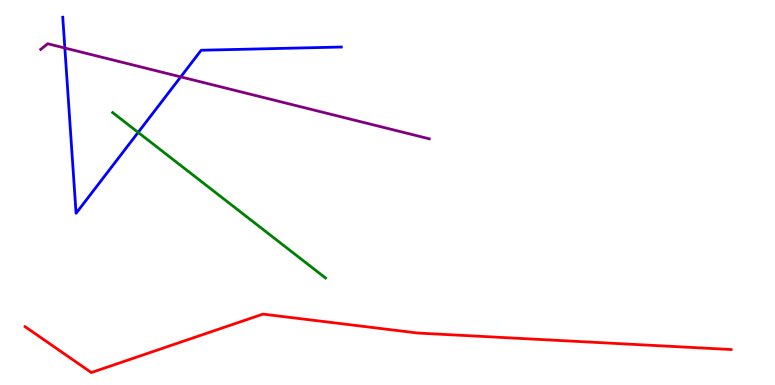[{'lines': ['blue', 'red'], 'intersections': []}, {'lines': ['green', 'red'], 'intersections': []}, {'lines': ['purple', 'red'], 'intersections': []}, {'lines': ['blue', 'green'], 'intersections': [{'x': 1.78, 'y': 6.56}]}, {'lines': ['blue', 'purple'], 'intersections': [{'x': 0.837, 'y': 8.75}, {'x': 2.33, 'y': 8.0}]}, {'lines': ['green', 'purple'], 'intersections': []}]